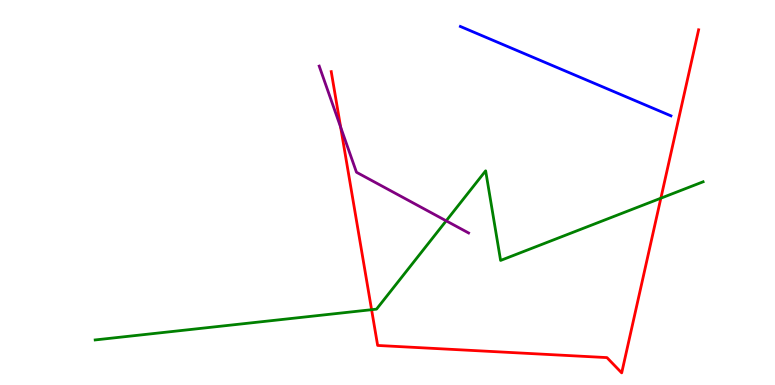[{'lines': ['blue', 'red'], 'intersections': []}, {'lines': ['green', 'red'], 'intersections': [{'x': 4.79, 'y': 1.96}, {'x': 8.53, 'y': 4.85}]}, {'lines': ['purple', 'red'], 'intersections': [{'x': 4.4, 'y': 6.7}]}, {'lines': ['blue', 'green'], 'intersections': []}, {'lines': ['blue', 'purple'], 'intersections': []}, {'lines': ['green', 'purple'], 'intersections': [{'x': 5.76, 'y': 4.26}]}]